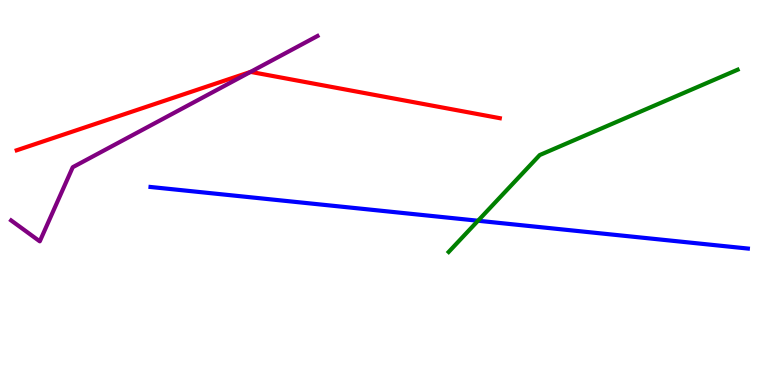[{'lines': ['blue', 'red'], 'intersections': []}, {'lines': ['green', 'red'], 'intersections': []}, {'lines': ['purple', 'red'], 'intersections': [{'x': 3.23, 'y': 8.13}]}, {'lines': ['blue', 'green'], 'intersections': [{'x': 6.17, 'y': 4.27}]}, {'lines': ['blue', 'purple'], 'intersections': []}, {'lines': ['green', 'purple'], 'intersections': []}]